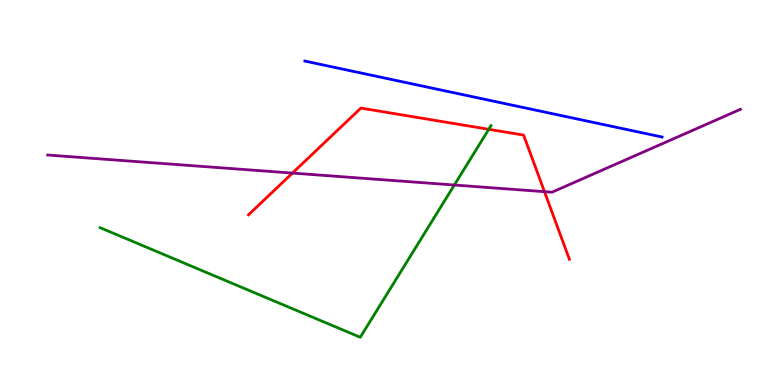[{'lines': ['blue', 'red'], 'intersections': []}, {'lines': ['green', 'red'], 'intersections': [{'x': 6.31, 'y': 6.64}]}, {'lines': ['purple', 'red'], 'intersections': [{'x': 3.77, 'y': 5.5}, {'x': 7.03, 'y': 5.02}]}, {'lines': ['blue', 'green'], 'intersections': []}, {'lines': ['blue', 'purple'], 'intersections': []}, {'lines': ['green', 'purple'], 'intersections': [{'x': 5.86, 'y': 5.19}]}]